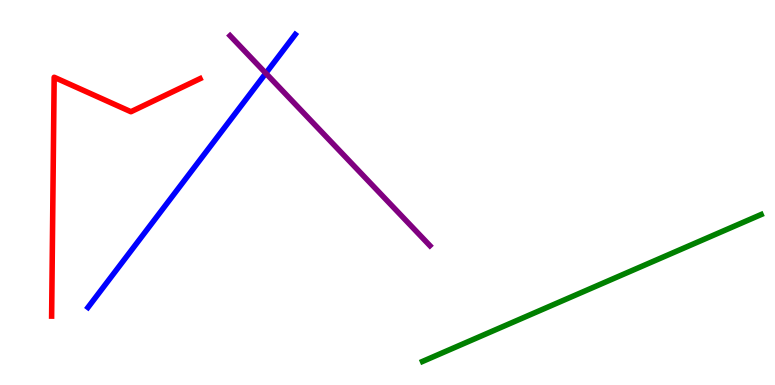[{'lines': ['blue', 'red'], 'intersections': []}, {'lines': ['green', 'red'], 'intersections': []}, {'lines': ['purple', 'red'], 'intersections': []}, {'lines': ['blue', 'green'], 'intersections': []}, {'lines': ['blue', 'purple'], 'intersections': [{'x': 3.43, 'y': 8.1}]}, {'lines': ['green', 'purple'], 'intersections': []}]